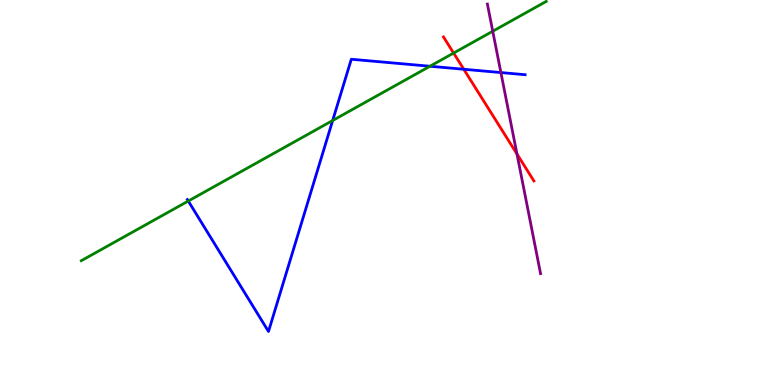[{'lines': ['blue', 'red'], 'intersections': [{'x': 5.98, 'y': 8.2}]}, {'lines': ['green', 'red'], 'intersections': [{'x': 5.85, 'y': 8.62}]}, {'lines': ['purple', 'red'], 'intersections': [{'x': 6.67, 'y': 6.0}]}, {'lines': ['blue', 'green'], 'intersections': [{'x': 2.43, 'y': 4.78}, {'x': 4.29, 'y': 6.87}, {'x': 5.55, 'y': 8.28}]}, {'lines': ['blue', 'purple'], 'intersections': [{'x': 6.46, 'y': 8.12}]}, {'lines': ['green', 'purple'], 'intersections': [{'x': 6.36, 'y': 9.19}]}]